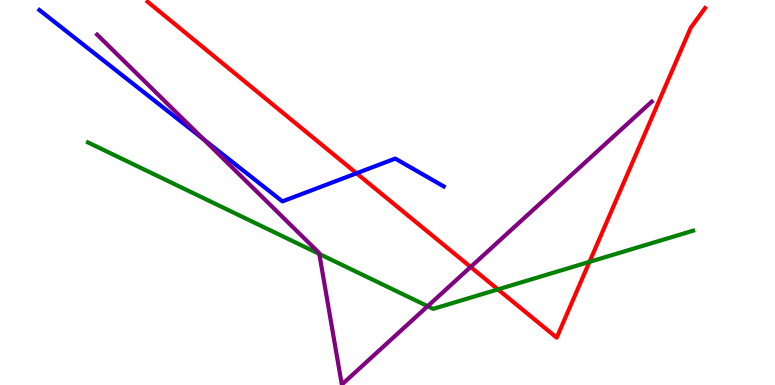[{'lines': ['blue', 'red'], 'intersections': [{'x': 4.6, 'y': 5.5}]}, {'lines': ['green', 'red'], 'intersections': [{'x': 6.43, 'y': 2.48}, {'x': 7.61, 'y': 3.2}]}, {'lines': ['purple', 'red'], 'intersections': [{'x': 6.07, 'y': 3.07}]}, {'lines': ['blue', 'green'], 'intersections': []}, {'lines': ['blue', 'purple'], 'intersections': [{'x': 2.63, 'y': 6.38}]}, {'lines': ['green', 'purple'], 'intersections': [{'x': 4.12, 'y': 3.4}, {'x': 5.52, 'y': 2.05}]}]